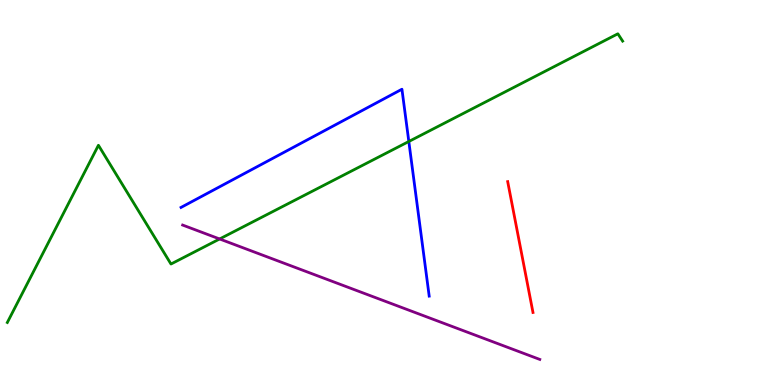[{'lines': ['blue', 'red'], 'intersections': []}, {'lines': ['green', 'red'], 'intersections': []}, {'lines': ['purple', 'red'], 'intersections': []}, {'lines': ['blue', 'green'], 'intersections': [{'x': 5.28, 'y': 6.32}]}, {'lines': ['blue', 'purple'], 'intersections': []}, {'lines': ['green', 'purple'], 'intersections': [{'x': 2.83, 'y': 3.79}]}]